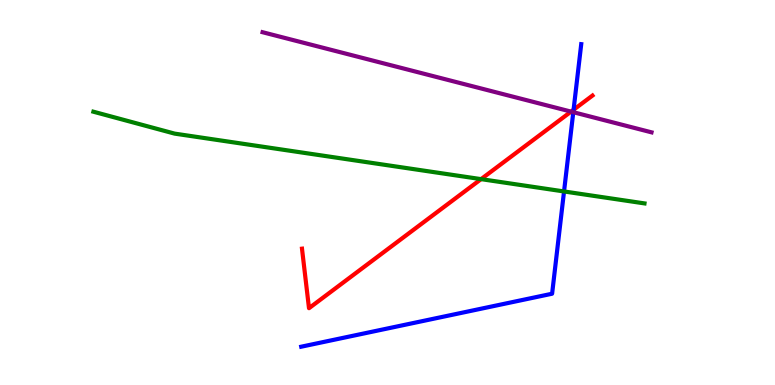[{'lines': ['blue', 'red'], 'intersections': [{'x': 7.4, 'y': 7.15}]}, {'lines': ['green', 'red'], 'intersections': [{'x': 6.21, 'y': 5.35}]}, {'lines': ['purple', 'red'], 'intersections': [{'x': 7.37, 'y': 7.1}]}, {'lines': ['blue', 'green'], 'intersections': [{'x': 7.28, 'y': 5.03}]}, {'lines': ['blue', 'purple'], 'intersections': [{'x': 7.4, 'y': 7.09}]}, {'lines': ['green', 'purple'], 'intersections': []}]